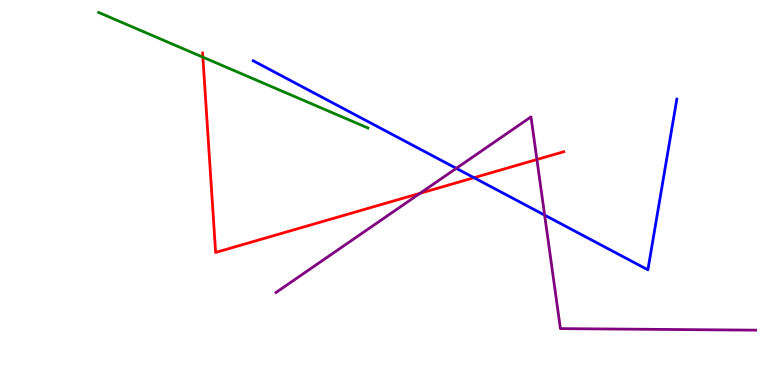[{'lines': ['blue', 'red'], 'intersections': [{'x': 6.12, 'y': 5.38}]}, {'lines': ['green', 'red'], 'intersections': [{'x': 2.62, 'y': 8.52}]}, {'lines': ['purple', 'red'], 'intersections': [{'x': 5.42, 'y': 4.98}, {'x': 6.93, 'y': 5.86}]}, {'lines': ['blue', 'green'], 'intersections': []}, {'lines': ['blue', 'purple'], 'intersections': [{'x': 5.89, 'y': 5.63}, {'x': 7.03, 'y': 4.41}]}, {'lines': ['green', 'purple'], 'intersections': []}]